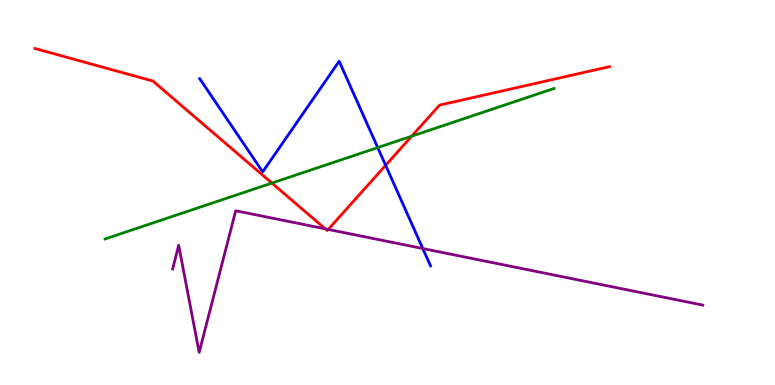[{'lines': ['blue', 'red'], 'intersections': [{'x': 4.98, 'y': 5.71}]}, {'lines': ['green', 'red'], 'intersections': [{'x': 3.51, 'y': 5.25}, {'x': 5.31, 'y': 6.46}]}, {'lines': ['purple', 'red'], 'intersections': [{'x': 4.2, 'y': 4.06}, {'x': 4.24, 'y': 4.04}]}, {'lines': ['blue', 'green'], 'intersections': [{'x': 4.87, 'y': 6.17}]}, {'lines': ['blue', 'purple'], 'intersections': [{'x': 5.46, 'y': 3.54}]}, {'lines': ['green', 'purple'], 'intersections': []}]